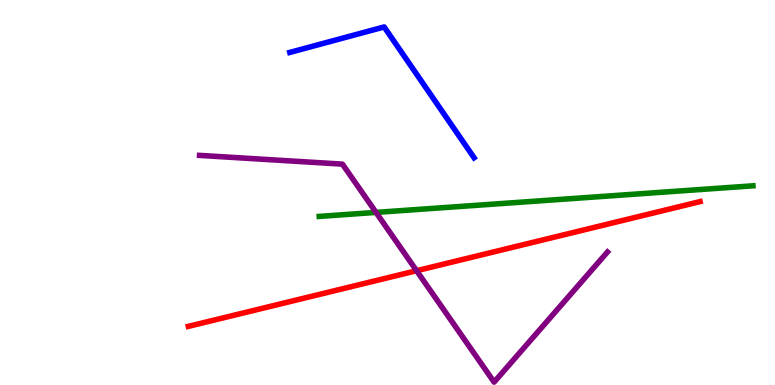[{'lines': ['blue', 'red'], 'intersections': []}, {'lines': ['green', 'red'], 'intersections': []}, {'lines': ['purple', 'red'], 'intersections': [{'x': 5.38, 'y': 2.97}]}, {'lines': ['blue', 'green'], 'intersections': []}, {'lines': ['blue', 'purple'], 'intersections': []}, {'lines': ['green', 'purple'], 'intersections': [{'x': 4.85, 'y': 4.48}]}]